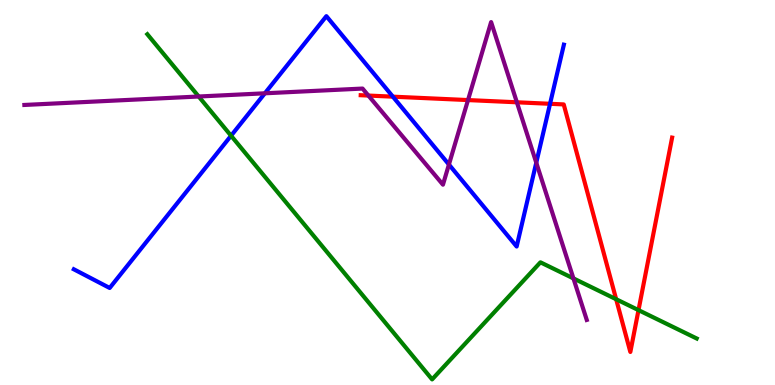[{'lines': ['blue', 'red'], 'intersections': [{'x': 5.07, 'y': 7.49}, {'x': 7.1, 'y': 7.3}]}, {'lines': ['green', 'red'], 'intersections': [{'x': 7.95, 'y': 2.23}, {'x': 8.24, 'y': 1.94}]}, {'lines': ['purple', 'red'], 'intersections': [{'x': 4.75, 'y': 7.52}, {'x': 6.04, 'y': 7.4}, {'x': 6.67, 'y': 7.34}]}, {'lines': ['blue', 'green'], 'intersections': [{'x': 2.98, 'y': 6.47}]}, {'lines': ['blue', 'purple'], 'intersections': [{'x': 3.42, 'y': 7.58}, {'x': 5.79, 'y': 5.73}, {'x': 6.92, 'y': 5.77}]}, {'lines': ['green', 'purple'], 'intersections': [{'x': 2.56, 'y': 7.49}, {'x': 7.4, 'y': 2.77}]}]